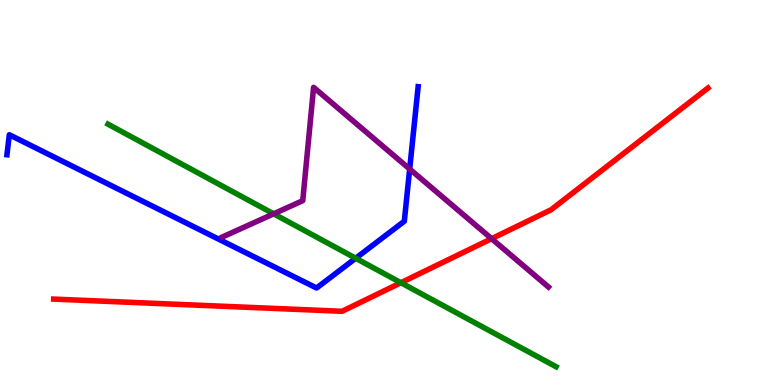[{'lines': ['blue', 'red'], 'intersections': []}, {'lines': ['green', 'red'], 'intersections': [{'x': 5.17, 'y': 2.66}]}, {'lines': ['purple', 'red'], 'intersections': [{'x': 6.34, 'y': 3.8}]}, {'lines': ['blue', 'green'], 'intersections': [{'x': 4.59, 'y': 3.29}]}, {'lines': ['blue', 'purple'], 'intersections': [{'x': 5.29, 'y': 5.61}]}, {'lines': ['green', 'purple'], 'intersections': [{'x': 3.53, 'y': 4.45}]}]